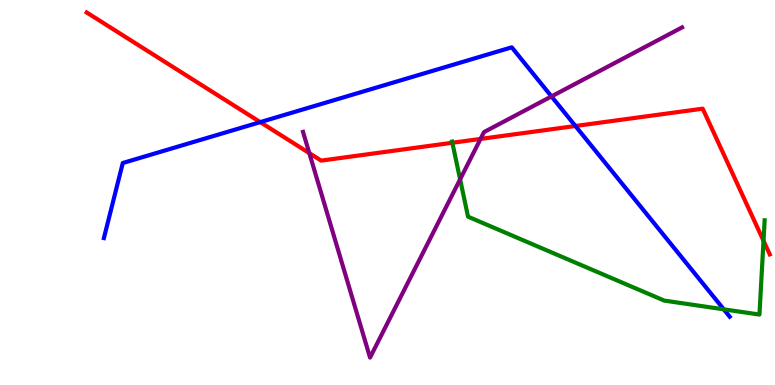[{'lines': ['blue', 'red'], 'intersections': [{'x': 3.36, 'y': 6.83}, {'x': 7.42, 'y': 6.73}]}, {'lines': ['green', 'red'], 'intersections': [{'x': 5.84, 'y': 6.29}, {'x': 9.85, 'y': 3.75}]}, {'lines': ['purple', 'red'], 'intersections': [{'x': 3.99, 'y': 6.02}, {'x': 6.2, 'y': 6.39}]}, {'lines': ['blue', 'green'], 'intersections': [{'x': 9.34, 'y': 1.97}]}, {'lines': ['blue', 'purple'], 'intersections': [{'x': 7.12, 'y': 7.5}]}, {'lines': ['green', 'purple'], 'intersections': [{'x': 5.94, 'y': 5.34}]}]